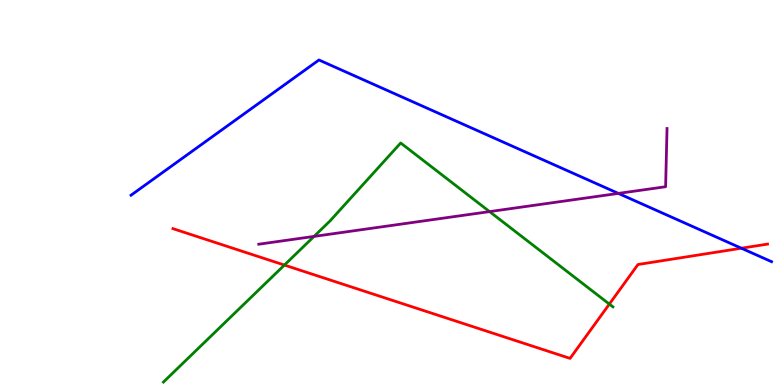[{'lines': ['blue', 'red'], 'intersections': [{'x': 9.57, 'y': 3.55}]}, {'lines': ['green', 'red'], 'intersections': [{'x': 3.67, 'y': 3.12}, {'x': 7.86, 'y': 2.1}]}, {'lines': ['purple', 'red'], 'intersections': []}, {'lines': ['blue', 'green'], 'intersections': []}, {'lines': ['blue', 'purple'], 'intersections': [{'x': 7.98, 'y': 4.98}]}, {'lines': ['green', 'purple'], 'intersections': [{'x': 4.05, 'y': 3.86}, {'x': 6.32, 'y': 4.5}]}]